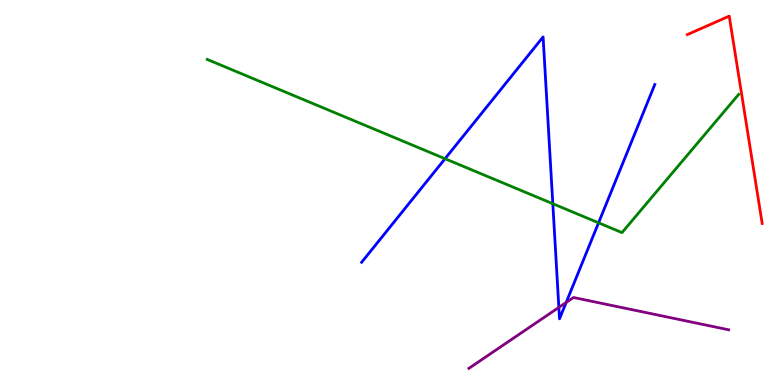[{'lines': ['blue', 'red'], 'intersections': []}, {'lines': ['green', 'red'], 'intersections': []}, {'lines': ['purple', 'red'], 'intersections': []}, {'lines': ['blue', 'green'], 'intersections': [{'x': 5.74, 'y': 5.88}, {'x': 7.13, 'y': 4.71}, {'x': 7.72, 'y': 4.21}]}, {'lines': ['blue', 'purple'], 'intersections': [{'x': 7.21, 'y': 2.02}, {'x': 7.31, 'y': 2.14}]}, {'lines': ['green', 'purple'], 'intersections': []}]